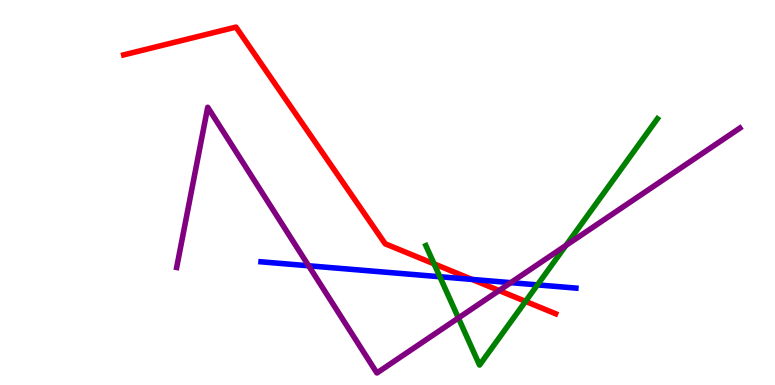[{'lines': ['blue', 'red'], 'intersections': [{'x': 6.09, 'y': 2.74}]}, {'lines': ['green', 'red'], 'intersections': [{'x': 5.6, 'y': 3.15}, {'x': 6.78, 'y': 2.17}]}, {'lines': ['purple', 'red'], 'intersections': [{'x': 6.44, 'y': 2.45}]}, {'lines': ['blue', 'green'], 'intersections': [{'x': 5.68, 'y': 2.81}, {'x': 6.93, 'y': 2.6}]}, {'lines': ['blue', 'purple'], 'intersections': [{'x': 3.98, 'y': 3.1}, {'x': 6.59, 'y': 2.66}]}, {'lines': ['green', 'purple'], 'intersections': [{'x': 5.91, 'y': 1.74}, {'x': 7.3, 'y': 3.63}]}]